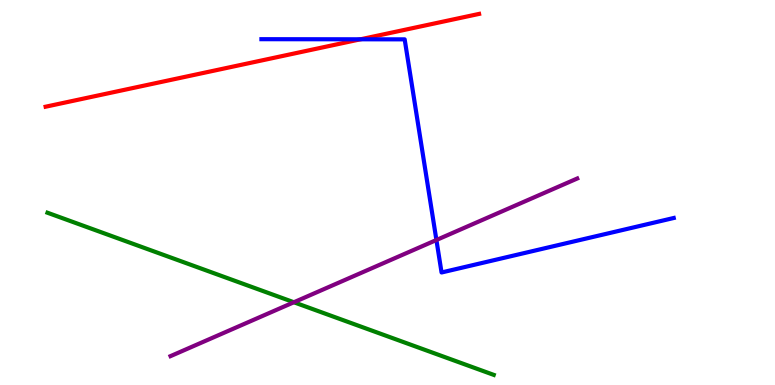[{'lines': ['blue', 'red'], 'intersections': [{'x': 4.65, 'y': 8.98}]}, {'lines': ['green', 'red'], 'intersections': []}, {'lines': ['purple', 'red'], 'intersections': []}, {'lines': ['blue', 'green'], 'intersections': []}, {'lines': ['blue', 'purple'], 'intersections': [{'x': 5.63, 'y': 3.77}]}, {'lines': ['green', 'purple'], 'intersections': [{'x': 3.79, 'y': 2.15}]}]